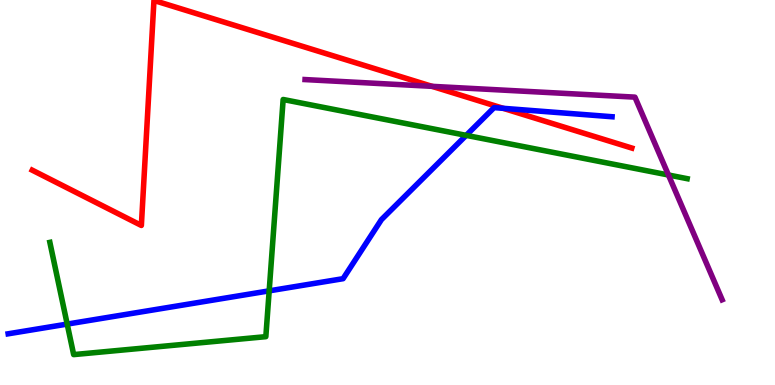[{'lines': ['blue', 'red'], 'intersections': [{'x': 6.49, 'y': 7.19}]}, {'lines': ['green', 'red'], 'intersections': []}, {'lines': ['purple', 'red'], 'intersections': [{'x': 5.57, 'y': 7.76}]}, {'lines': ['blue', 'green'], 'intersections': [{'x': 0.867, 'y': 1.58}, {'x': 3.47, 'y': 2.45}, {'x': 6.02, 'y': 6.48}]}, {'lines': ['blue', 'purple'], 'intersections': []}, {'lines': ['green', 'purple'], 'intersections': [{'x': 8.63, 'y': 5.45}]}]